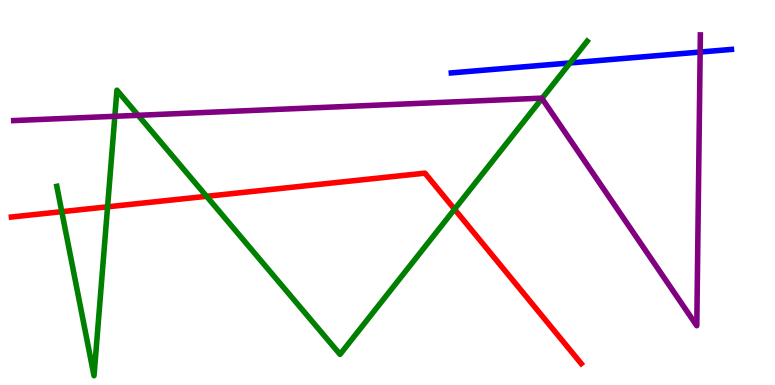[{'lines': ['blue', 'red'], 'intersections': []}, {'lines': ['green', 'red'], 'intersections': [{'x': 0.797, 'y': 4.5}, {'x': 1.39, 'y': 4.63}, {'x': 2.67, 'y': 4.9}, {'x': 5.87, 'y': 4.57}]}, {'lines': ['purple', 'red'], 'intersections': []}, {'lines': ['blue', 'green'], 'intersections': [{'x': 7.35, 'y': 8.36}]}, {'lines': ['blue', 'purple'], 'intersections': [{'x': 9.03, 'y': 8.65}]}, {'lines': ['green', 'purple'], 'intersections': [{'x': 1.48, 'y': 6.98}, {'x': 1.78, 'y': 7.01}, {'x': 6.99, 'y': 7.44}]}]